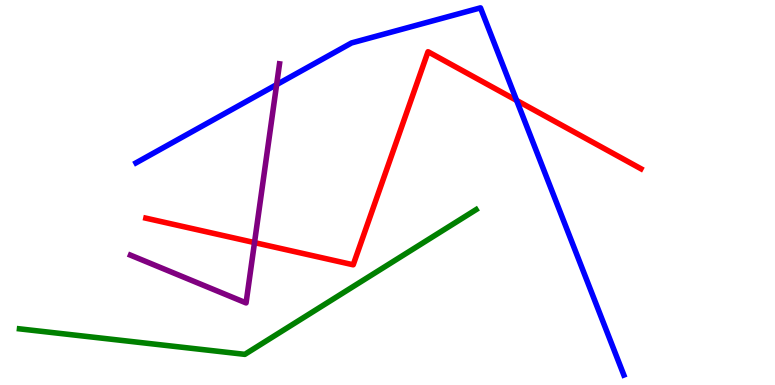[{'lines': ['blue', 'red'], 'intersections': [{'x': 6.67, 'y': 7.39}]}, {'lines': ['green', 'red'], 'intersections': []}, {'lines': ['purple', 'red'], 'intersections': [{'x': 3.28, 'y': 3.7}]}, {'lines': ['blue', 'green'], 'intersections': []}, {'lines': ['blue', 'purple'], 'intersections': [{'x': 3.57, 'y': 7.8}]}, {'lines': ['green', 'purple'], 'intersections': []}]